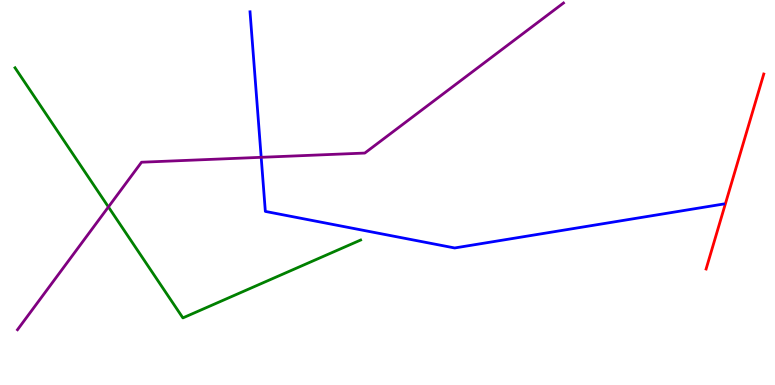[{'lines': ['blue', 'red'], 'intersections': []}, {'lines': ['green', 'red'], 'intersections': []}, {'lines': ['purple', 'red'], 'intersections': []}, {'lines': ['blue', 'green'], 'intersections': []}, {'lines': ['blue', 'purple'], 'intersections': [{'x': 3.37, 'y': 5.91}]}, {'lines': ['green', 'purple'], 'intersections': [{'x': 1.4, 'y': 4.62}]}]